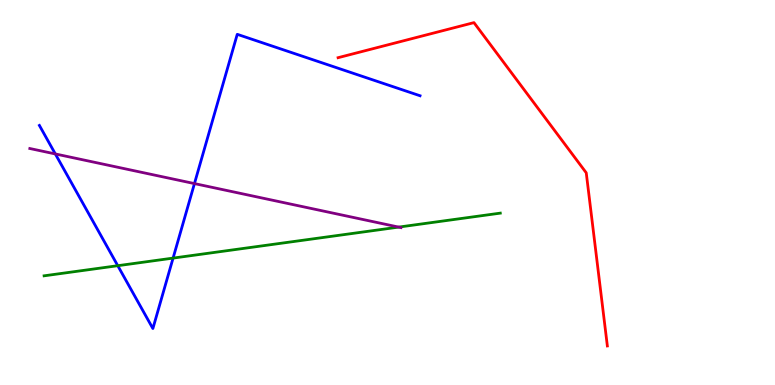[{'lines': ['blue', 'red'], 'intersections': []}, {'lines': ['green', 'red'], 'intersections': []}, {'lines': ['purple', 'red'], 'intersections': []}, {'lines': ['blue', 'green'], 'intersections': [{'x': 1.52, 'y': 3.1}, {'x': 2.23, 'y': 3.3}]}, {'lines': ['blue', 'purple'], 'intersections': [{'x': 0.714, 'y': 6.0}, {'x': 2.51, 'y': 5.23}]}, {'lines': ['green', 'purple'], 'intersections': [{'x': 5.14, 'y': 4.1}]}]